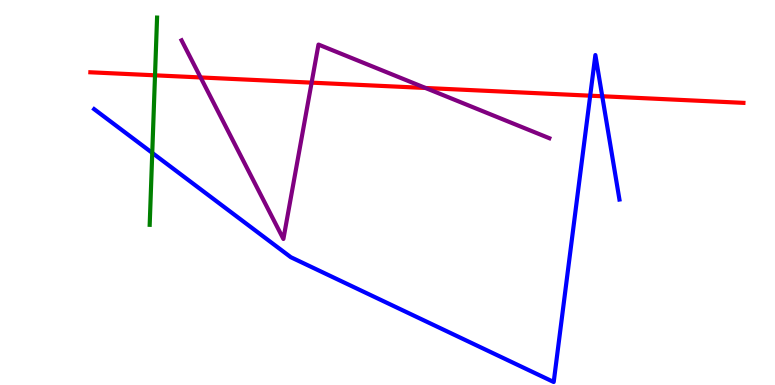[{'lines': ['blue', 'red'], 'intersections': [{'x': 7.62, 'y': 7.51}, {'x': 7.77, 'y': 7.5}]}, {'lines': ['green', 'red'], 'intersections': [{'x': 2.0, 'y': 8.04}]}, {'lines': ['purple', 'red'], 'intersections': [{'x': 2.59, 'y': 7.99}, {'x': 4.02, 'y': 7.85}, {'x': 5.49, 'y': 7.71}]}, {'lines': ['blue', 'green'], 'intersections': [{'x': 1.96, 'y': 6.03}]}, {'lines': ['blue', 'purple'], 'intersections': []}, {'lines': ['green', 'purple'], 'intersections': []}]